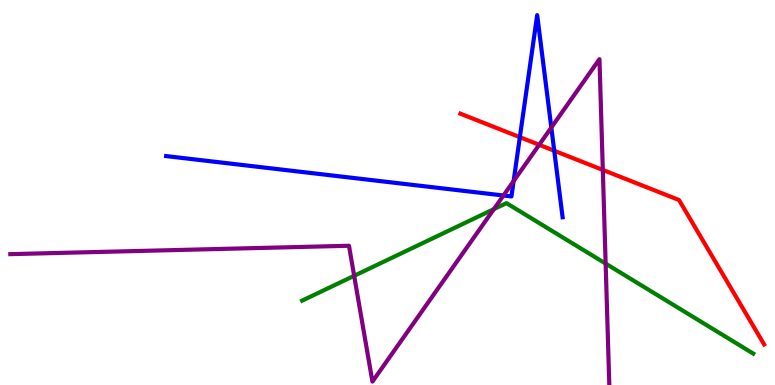[{'lines': ['blue', 'red'], 'intersections': [{'x': 6.71, 'y': 6.44}, {'x': 7.15, 'y': 6.08}]}, {'lines': ['green', 'red'], 'intersections': []}, {'lines': ['purple', 'red'], 'intersections': [{'x': 6.96, 'y': 6.24}, {'x': 7.78, 'y': 5.59}]}, {'lines': ['blue', 'green'], 'intersections': []}, {'lines': ['blue', 'purple'], 'intersections': [{'x': 6.5, 'y': 4.92}, {'x': 6.63, 'y': 5.3}, {'x': 7.11, 'y': 6.69}]}, {'lines': ['green', 'purple'], 'intersections': [{'x': 4.57, 'y': 2.84}, {'x': 6.37, 'y': 4.57}, {'x': 7.81, 'y': 3.15}]}]